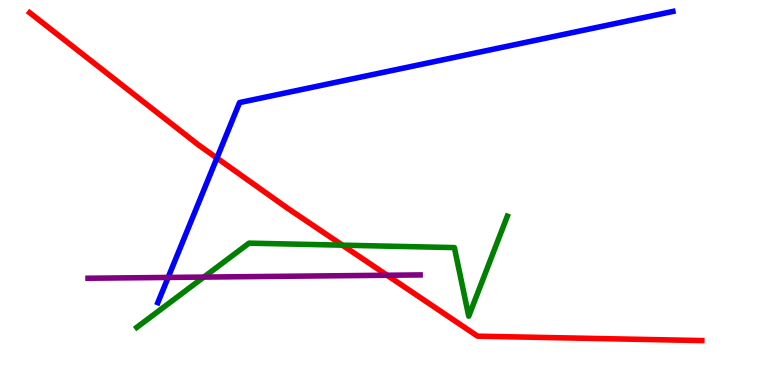[{'lines': ['blue', 'red'], 'intersections': [{'x': 2.8, 'y': 5.89}]}, {'lines': ['green', 'red'], 'intersections': [{'x': 4.42, 'y': 3.63}]}, {'lines': ['purple', 'red'], 'intersections': [{'x': 4.99, 'y': 2.85}]}, {'lines': ['blue', 'green'], 'intersections': []}, {'lines': ['blue', 'purple'], 'intersections': [{'x': 2.17, 'y': 2.79}]}, {'lines': ['green', 'purple'], 'intersections': [{'x': 2.63, 'y': 2.8}]}]